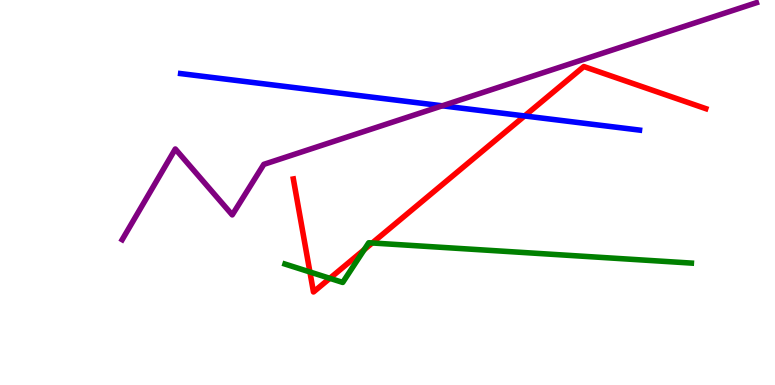[{'lines': ['blue', 'red'], 'intersections': [{'x': 6.77, 'y': 6.99}]}, {'lines': ['green', 'red'], 'intersections': [{'x': 4.0, 'y': 2.94}, {'x': 4.26, 'y': 2.77}, {'x': 4.7, 'y': 3.51}, {'x': 4.8, 'y': 3.69}]}, {'lines': ['purple', 'red'], 'intersections': []}, {'lines': ['blue', 'green'], 'intersections': []}, {'lines': ['blue', 'purple'], 'intersections': [{'x': 5.71, 'y': 7.25}]}, {'lines': ['green', 'purple'], 'intersections': []}]